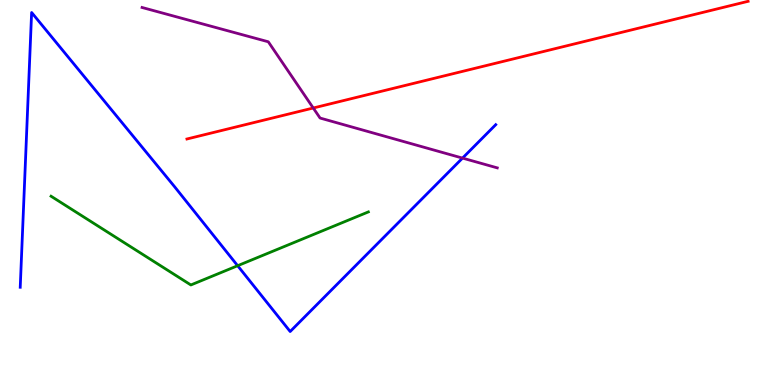[{'lines': ['blue', 'red'], 'intersections': []}, {'lines': ['green', 'red'], 'intersections': []}, {'lines': ['purple', 'red'], 'intersections': [{'x': 4.04, 'y': 7.19}]}, {'lines': ['blue', 'green'], 'intersections': [{'x': 3.07, 'y': 3.1}]}, {'lines': ['blue', 'purple'], 'intersections': [{'x': 5.97, 'y': 5.89}]}, {'lines': ['green', 'purple'], 'intersections': []}]